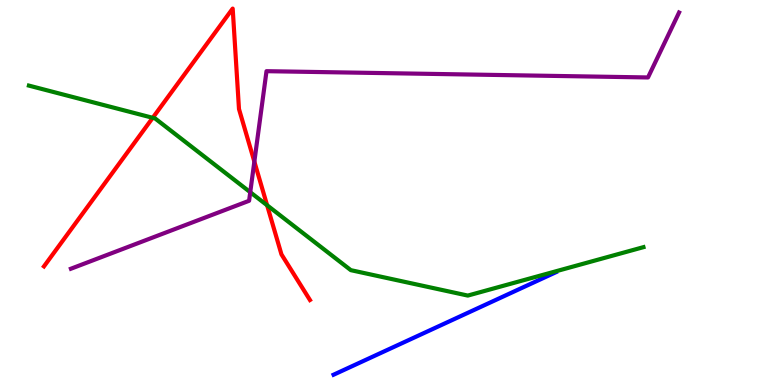[{'lines': ['blue', 'red'], 'intersections': []}, {'lines': ['green', 'red'], 'intersections': [{'x': 1.97, 'y': 6.94}, {'x': 3.45, 'y': 4.67}]}, {'lines': ['purple', 'red'], 'intersections': [{'x': 3.28, 'y': 5.8}]}, {'lines': ['blue', 'green'], 'intersections': []}, {'lines': ['blue', 'purple'], 'intersections': []}, {'lines': ['green', 'purple'], 'intersections': [{'x': 3.23, 'y': 5.01}]}]